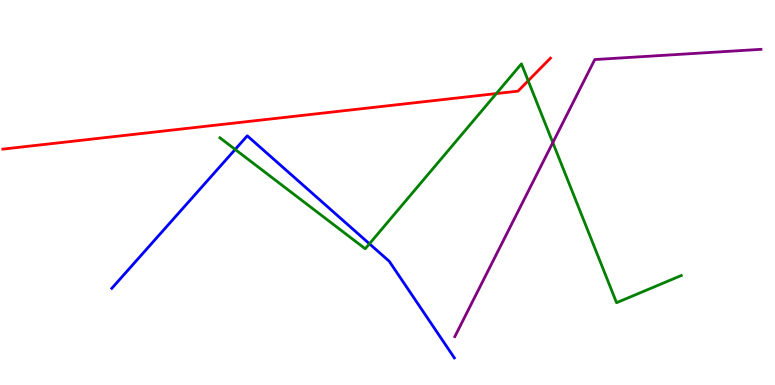[{'lines': ['blue', 'red'], 'intersections': []}, {'lines': ['green', 'red'], 'intersections': [{'x': 6.4, 'y': 7.57}, {'x': 6.82, 'y': 7.9}]}, {'lines': ['purple', 'red'], 'intersections': []}, {'lines': ['blue', 'green'], 'intersections': [{'x': 3.03, 'y': 6.12}, {'x': 4.77, 'y': 3.67}]}, {'lines': ['blue', 'purple'], 'intersections': []}, {'lines': ['green', 'purple'], 'intersections': [{'x': 7.13, 'y': 6.3}]}]